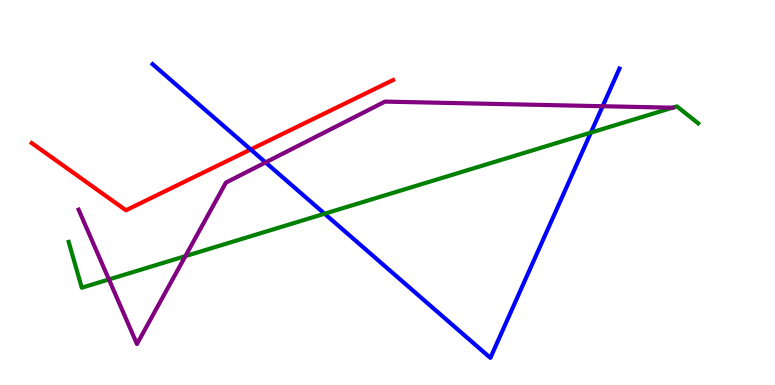[{'lines': ['blue', 'red'], 'intersections': [{'x': 3.23, 'y': 6.12}]}, {'lines': ['green', 'red'], 'intersections': []}, {'lines': ['purple', 'red'], 'intersections': []}, {'lines': ['blue', 'green'], 'intersections': [{'x': 4.19, 'y': 4.45}, {'x': 7.62, 'y': 6.56}]}, {'lines': ['blue', 'purple'], 'intersections': [{'x': 3.43, 'y': 5.78}, {'x': 7.78, 'y': 7.24}]}, {'lines': ['green', 'purple'], 'intersections': [{'x': 1.41, 'y': 2.74}, {'x': 2.39, 'y': 3.35}, {'x': 8.68, 'y': 7.2}]}]